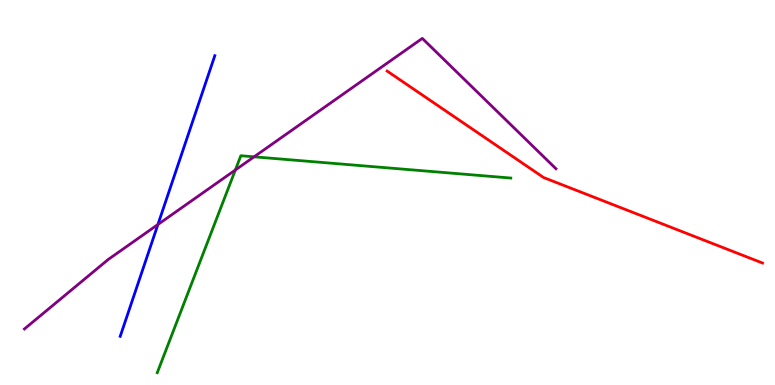[{'lines': ['blue', 'red'], 'intersections': []}, {'lines': ['green', 'red'], 'intersections': []}, {'lines': ['purple', 'red'], 'intersections': []}, {'lines': ['blue', 'green'], 'intersections': []}, {'lines': ['blue', 'purple'], 'intersections': [{'x': 2.04, 'y': 4.17}]}, {'lines': ['green', 'purple'], 'intersections': [{'x': 3.04, 'y': 5.58}, {'x': 3.28, 'y': 5.93}]}]